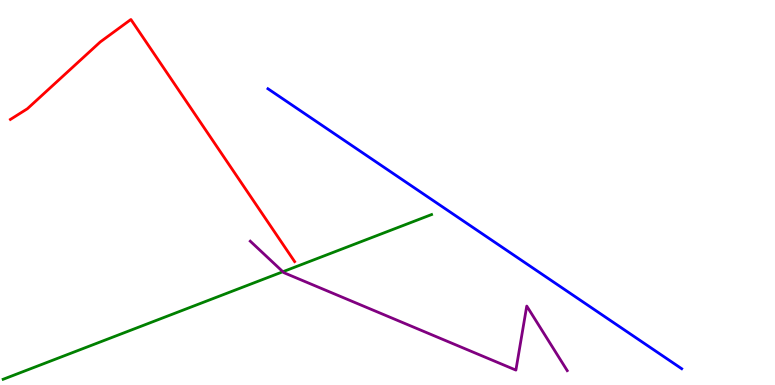[{'lines': ['blue', 'red'], 'intersections': []}, {'lines': ['green', 'red'], 'intersections': []}, {'lines': ['purple', 'red'], 'intersections': []}, {'lines': ['blue', 'green'], 'intersections': []}, {'lines': ['blue', 'purple'], 'intersections': []}, {'lines': ['green', 'purple'], 'intersections': [{'x': 3.65, 'y': 2.94}]}]